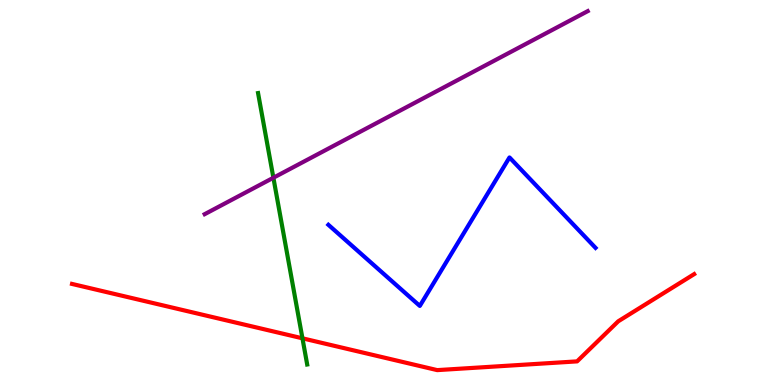[{'lines': ['blue', 'red'], 'intersections': []}, {'lines': ['green', 'red'], 'intersections': [{'x': 3.9, 'y': 1.21}]}, {'lines': ['purple', 'red'], 'intersections': []}, {'lines': ['blue', 'green'], 'intersections': []}, {'lines': ['blue', 'purple'], 'intersections': []}, {'lines': ['green', 'purple'], 'intersections': [{'x': 3.53, 'y': 5.38}]}]